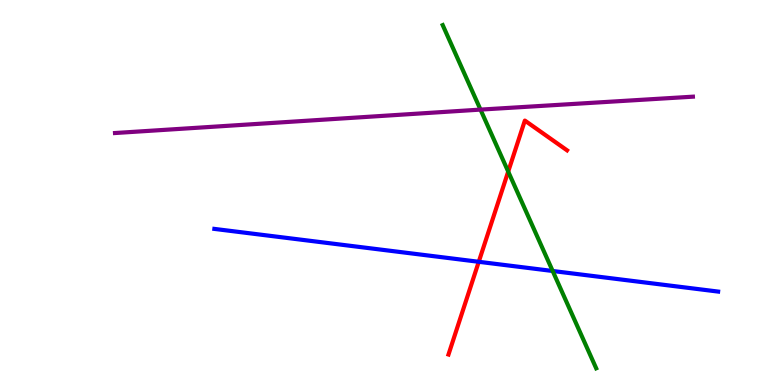[{'lines': ['blue', 'red'], 'intersections': [{'x': 6.18, 'y': 3.2}]}, {'lines': ['green', 'red'], 'intersections': [{'x': 6.56, 'y': 5.54}]}, {'lines': ['purple', 'red'], 'intersections': []}, {'lines': ['blue', 'green'], 'intersections': [{'x': 7.13, 'y': 2.96}]}, {'lines': ['blue', 'purple'], 'intersections': []}, {'lines': ['green', 'purple'], 'intersections': [{'x': 6.2, 'y': 7.15}]}]